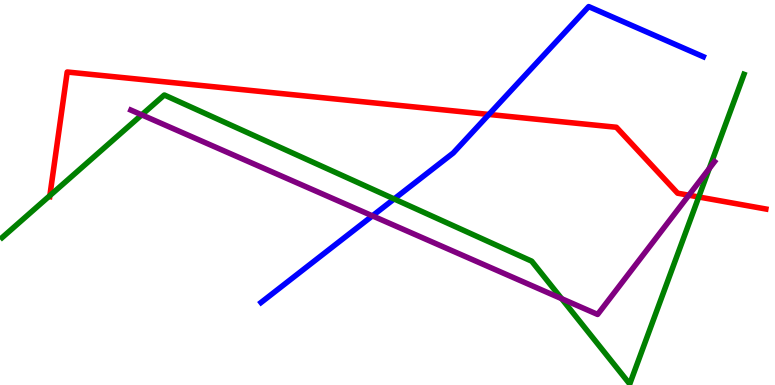[{'lines': ['blue', 'red'], 'intersections': [{'x': 6.31, 'y': 7.03}]}, {'lines': ['green', 'red'], 'intersections': [{'x': 0.643, 'y': 4.92}, {'x': 9.02, 'y': 4.88}]}, {'lines': ['purple', 'red'], 'intersections': [{'x': 8.89, 'y': 4.93}]}, {'lines': ['blue', 'green'], 'intersections': [{'x': 5.09, 'y': 4.83}]}, {'lines': ['blue', 'purple'], 'intersections': [{'x': 4.81, 'y': 4.39}]}, {'lines': ['green', 'purple'], 'intersections': [{'x': 1.83, 'y': 7.02}, {'x': 7.25, 'y': 2.24}, {'x': 9.15, 'y': 5.62}]}]